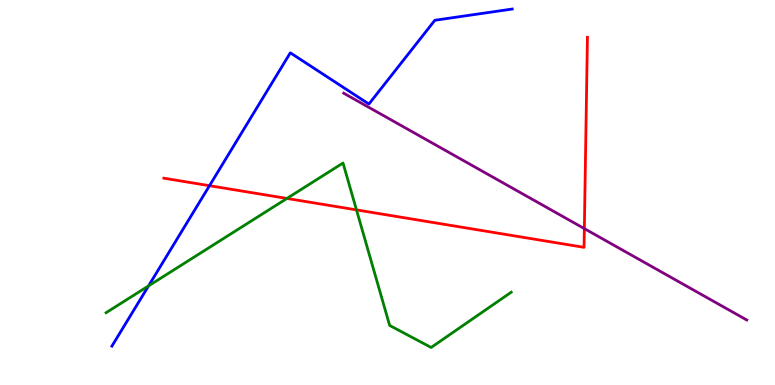[{'lines': ['blue', 'red'], 'intersections': [{'x': 2.7, 'y': 5.18}]}, {'lines': ['green', 'red'], 'intersections': [{'x': 3.7, 'y': 4.85}, {'x': 4.6, 'y': 4.55}]}, {'lines': ['purple', 'red'], 'intersections': [{'x': 7.54, 'y': 4.06}]}, {'lines': ['blue', 'green'], 'intersections': [{'x': 1.92, 'y': 2.57}]}, {'lines': ['blue', 'purple'], 'intersections': []}, {'lines': ['green', 'purple'], 'intersections': []}]